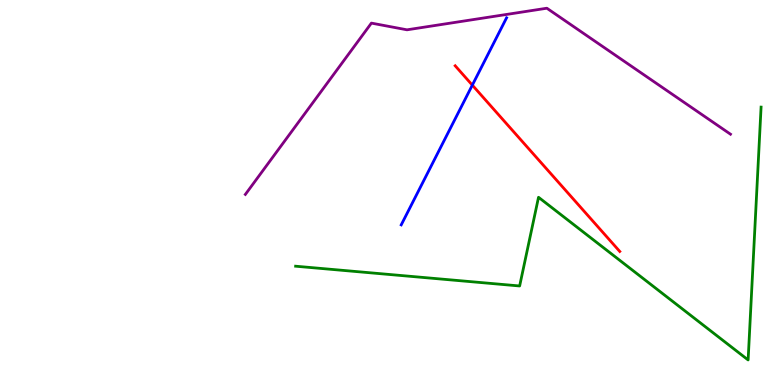[{'lines': ['blue', 'red'], 'intersections': [{'x': 6.09, 'y': 7.79}]}, {'lines': ['green', 'red'], 'intersections': []}, {'lines': ['purple', 'red'], 'intersections': []}, {'lines': ['blue', 'green'], 'intersections': []}, {'lines': ['blue', 'purple'], 'intersections': []}, {'lines': ['green', 'purple'], 'intersections': []}]